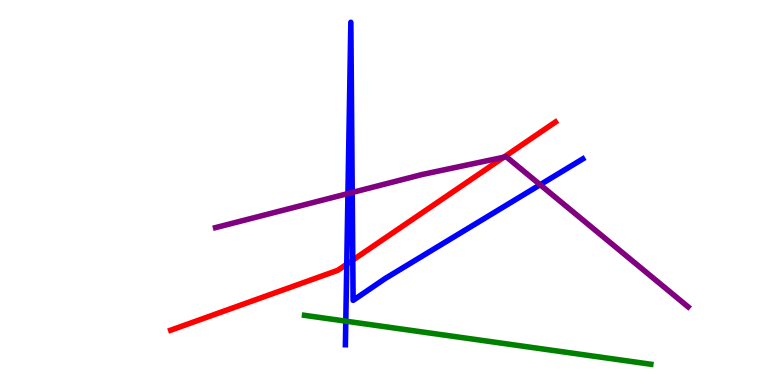[{'lines': ['blue', 'red'], 'intersections': [{'x': 4.47, 'y': 3.14}, {'x': 4.55, 'y': 3.24}]}, {'lines': ['green', 'red'], 'intersections': []}, {'lines': ['purple', 'red'], 'intersections': [{'x': 6.5, 'y': 5.92}]}, {'lines': ['blue', 'green'], 'intersections': [{'x': 4.46, 'y': 1.66}]}, {'lines': ['blue', 'purple'], 'intersections': [{'x': 4.49, 'y': 4.97}, {'x': 4.54, 'y': 5.0}, {'x': 6.97, 'y': 5.2}]}, {'lines': ['green', 'purple'], 'intersections': []}]